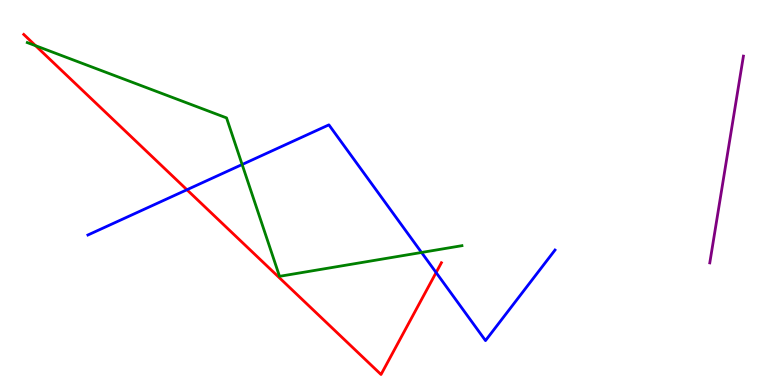[{'lines': ['blue', 'red'], 'intersections': [{'x': 2.41, 'y': 5.07}, {'x': 5.63, 'y': 2.92}]}, {'lines': ['green', 'red'], 'intersections': [{'x': 0.459, 'y': 8.81}]}, {'lines': ['purple', 'red'], 'intersections': []}, {'lines': ['blue', 'green'], 'intersections': [{'x': 3.12, 'y': 5.73}, {'x': 5.44, 'y': 3.44}]}, {'lines': ['blue', 'purple'], 'intersections': []}, {'lines': ['green', 'purple'], 'intersections': []}]